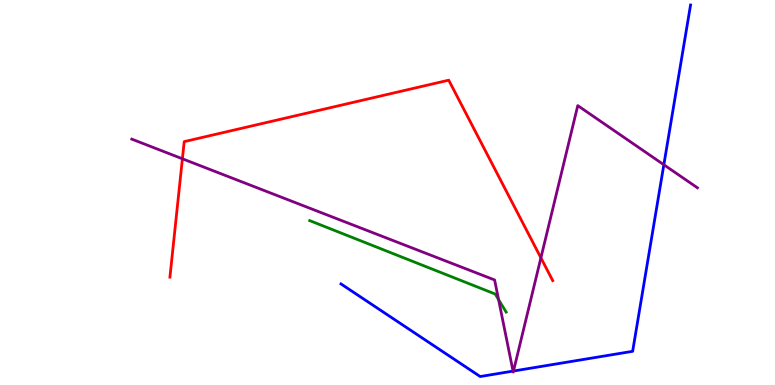[{'lines': ['blue', 'red'], 'intersections': []}, {'lines': ['green', 'red'], 'intersections': []}, {'lines': ['purple', 'red'], 'intersections': [{'x': 2.35, 'y': 5.88}, {'x': 6.98, 'y': 3.3}]}, {'lines': ['blue', 'green'], 'intersections': []}, {'lines': ['blue', 'purple'], 'intersections': [{'x': 6.62, 'y': 0.361}, {'x': 6.63, 'y': 0.363}, {'x': 8.57, 'y': 5.72}]}, {'lines': ['green', 'purple'], 'intersections': [{'x': 6.43, 'y': 2.22}]}]